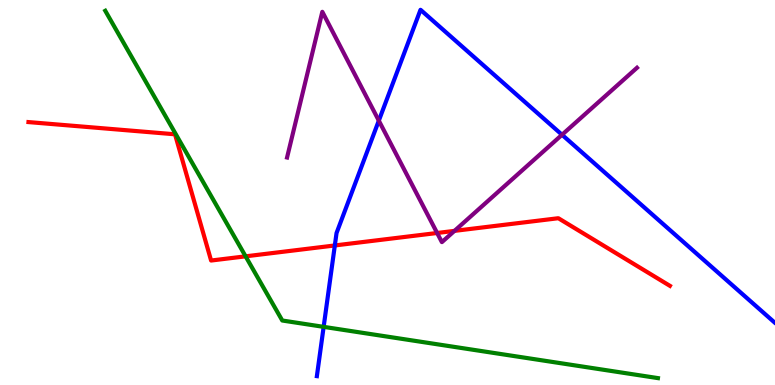[{'lines': ['blue', 'red'], 'intersections': [{'x': 4.32, 'y': 3.62}]}, {'lines': ['green', 'red'], 'intersections': [{'x': 3.17, 'y': 3.34}]}, {'lines': ['purple', 'red'], 'intersections': [{'x': 5.64, 'y': 3.95}, {'x': 5.86, 'y': 4.0}]}, {'lines': ['blue', 'green'], 'intersections': [{'x': 4.18, 'y': 1.51}]}, {'lines': ['blue', 'purple'], 'intersections': [{'x': 4.89, 'y': 6.87}, {'x': 7.25, 'y': 6.5}]}, {'lines': ['green', 'purple'], 'intersections': []}]